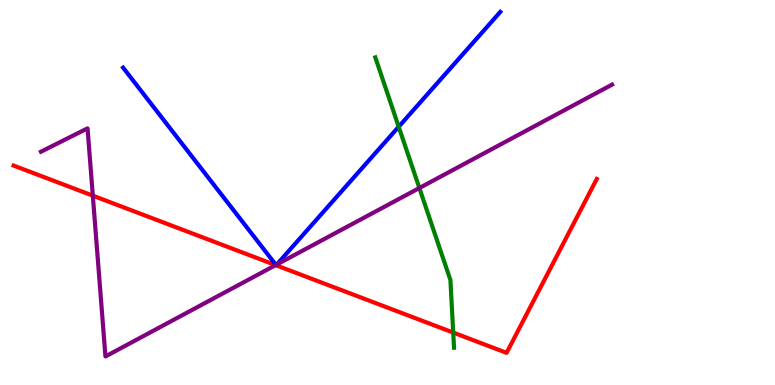[{'lines': ['blue', 'red'], 'intersections': []}, {'lines': ['green', 'red'], 'intersections': [{'x': 5.85, 'y': 1.36}]}, {'lines': ['purple', 'red'], 'intersections': [{'x': 1.2, 'y': 4.92}, {'x': 3.56, 'y': 3.11}]}, {'lines': ['blue', 'green'], 'intersections': [{'x': 5.14, 'y': 6.71}]}, {'lines': ['blue', 'purple'], 'intersections': [{'x': 3.56, 'y': 3.12}, {'x': 3.57, 'y': 3.13}]}, {'lines': ['green', 'purple'], 'intersections': [{'x': 5.41, 'y': 5.12}]}]